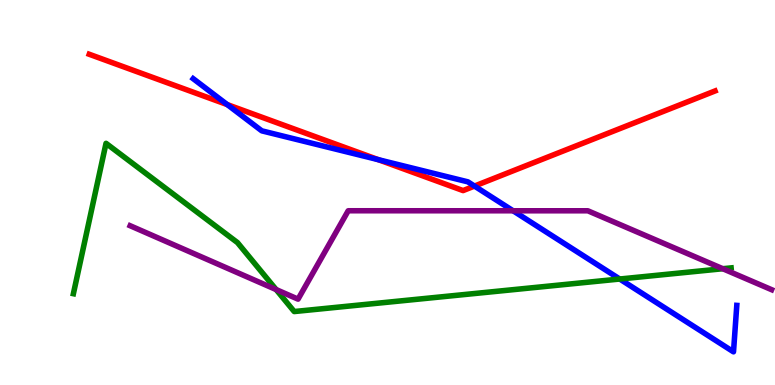[{'lines': ['blue', 'red'], 'intersections': [{'x': 2.93, 'y': 7.28}, {'x': 4.88, 'y': 5.85}, {'x': 6.12, 'y': 5.17}]}, {'lines': ['green', 'red'], 'intersections': []}, {'lines': ['purple', 'red'], 'intersections': []}, {'lines': ['blue', 'green'], 'intersections': [{'x': 8.0, 'y': 2.75}]}, {'lines': ['blue', 'purple'], 'intersections': [{'x': 6.62, 'y': 4.53}]}, {'lines': ['green', 'purple'], 'intersections': [{'x': 3.56, 'y': 2.48}, {'x': 9.33, 'y': 3.02}]}]